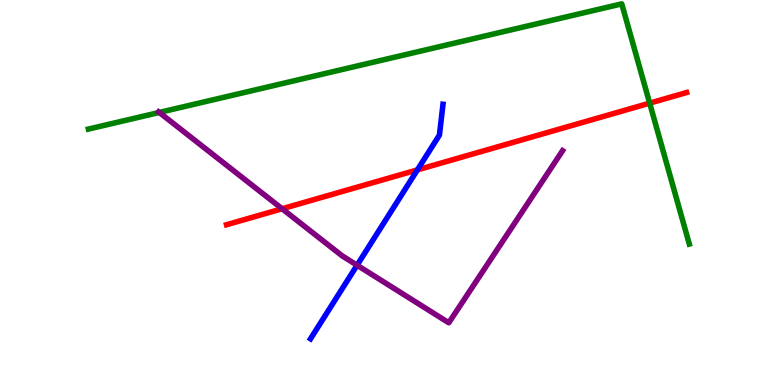[{'lines': ['blue', 'red'], 'intersections': [{'x': 5.39, 'y': 5.59}]}, {'lines': ['green', 'red'], 'intersections': [{'x': 8.38, 'y': 7.32}]}, {'lines': ['purple', 'red'], 'intersections': [{'x': 3.64, 'y': 4.58}]}, {'lines': ['blue', 'green'], 'intersections': []}, {'lines': ['blue', 'purple'], 'intersections': [{'x': 4.61, 'y': 3.11}]}, {'lines': ['green', 'purple'], 'intersections': [{'x': 2.06, 'y': 7.08}]}]